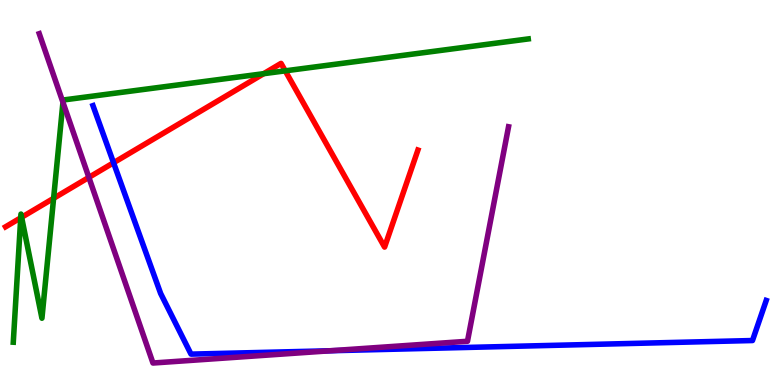[{'lines': ['blue', 'red'], 'intersections': [{'x': 1.47, 'y': 5.77}]}, {'lines': ['green', 'red'], 'intersections': [{'x': 0.268, 'y': 4.34}, {'x': 0.279, 'y': 4.36}, {'x': 0.692, 'y': 4.85}, {'x': 3.4, 'y': 8.09}, {'x': 3.68, 'y': 8.16}]}, {'lines': ['purple', 'red'], 'intersections': [{'x': 1.15, 'y': 5.39}]}, {'lines': ['blue', 'green'], 'intersections': []}, {'lines': ['blue', 'purple'], 'intersections': [{'x': 4.26, 'y': 0.89}]}, {'lines': ['green', 'purple'], 'intersections': [{'x': 0.812, 'y': 7.34}]}]